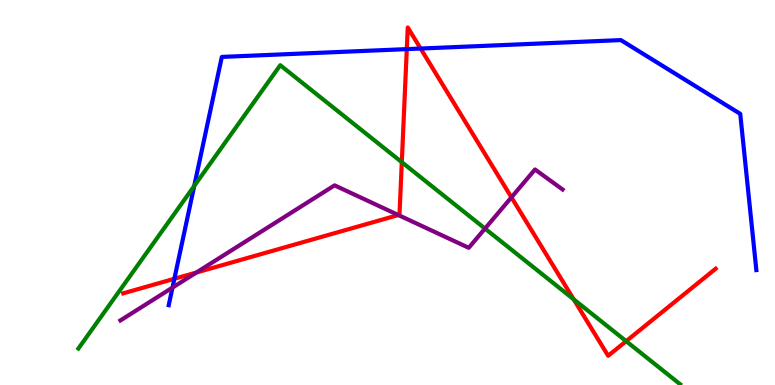[{'lines': ['blue', 'red'], 'intersections': [{'x': 2.25, 'y': 2.76}, {'x': 5.25, 'y': 8.72}, {'x': 5.43, 'y': 8.74}]}, {'lines': ['green', 'red'], 'intersections': [{'x': 5.18, 'y': 5.79}, {'x': 7.4, 'y': 2.23}, {'x': 8.08, 'y': 1.14}]}, {'lines': ['purple', 'red'], 'intersections': [{'x': 2.53, 'y': 2.92}, {'x': 5.14, 'y': 4.41}, {'x': 6.6, 'y': 4.87}]}, {'lines': ['blue', 'green'], 'intersections': [{'x': 2.51, 'y': 5.17}]}, {'lines': ['blue', 'purple'], 'intersections': [{'x': 2.23, 'y': 2.53}]}, {'lines': ['green', 'purple'], 'intersections': [{'x': 6.26, 'y': 4.06}]}]